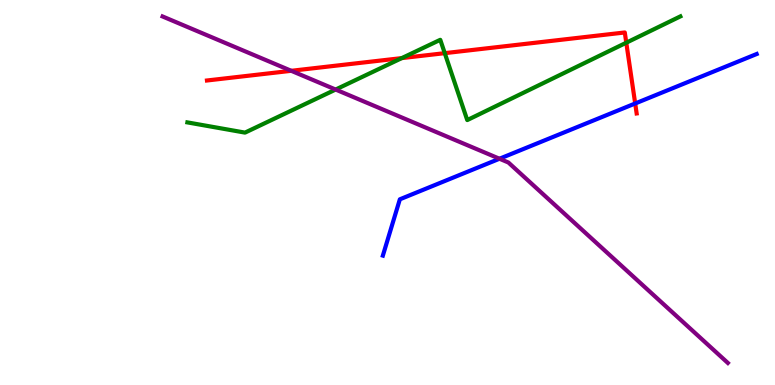[{'lines': ['blue', 'red'], 'intersections': [{'x': 8.2, 'y': 7.31}]}, {'lines': ['green', 'red'], 'intersections': [{'x': 5.18, 'y': 8.49}, {'x': 5.74, 'y': 8.62}, {'x': 8.08, 'y': 8.89}]}, {'lines': ['purple', 'red'], 'intersections': [{'x': 3.76, 'y': 8.16}]}, {'lines': ['blue', 'green'], 'intersections': []}, {'lines': ['blue', 'purple'], 'intersections': [{'x': 6.44, 'y': 5.88}]}, {'lines': ['green', 'purple'], 'intersections': [{'x': 4.33, 'y': 7.67}]}]